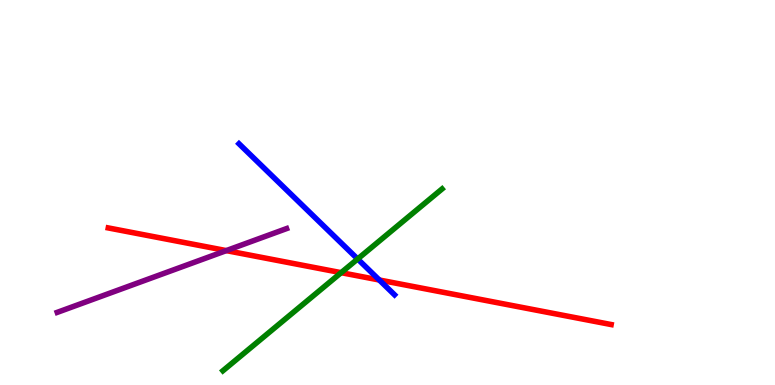[{'lines': ['blue', 'red'], 'intersections': [{'x': 4.89, 'y': 2.73}]}, {'lines': ['green', 'red'], 'intersections': [{'x': 4.4, 'y': 2.92}]}, {'lines': ['purple', 'red'], 'intersections': [{'x': 2.92, 'y': 3.49}]}, {'lines': ['blue', 'green'], 'intersections': [{'x': 4.61, 'y': 3.27}]}, {'lines': ['blue', 'purple'], 'intersections': []}, {'lines': ['green', 'purple'], 'intersections': []}]